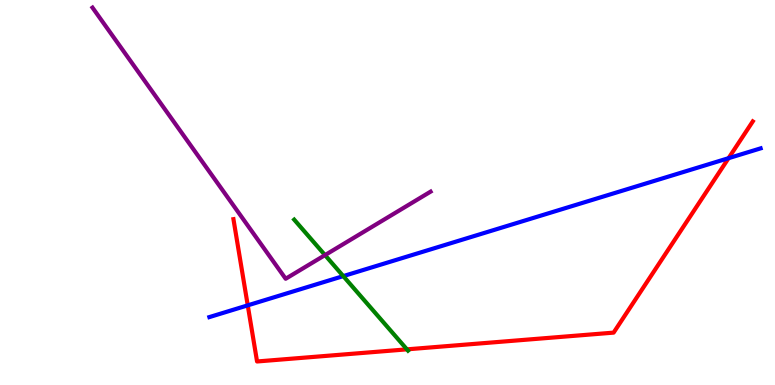[{'lines': ['blue', 'red'], 'intersections': [{'x': 3.2, 'y': 2.07}, {'x': 9.4, 'y': 5.89}]}, {'lines': ['green', 'red'], 'intersections': [{'x': 5.25, 'y': 0.926}]}, {'lines': ['purple', 'red'], 'intersections': []}, {'lines': ['blue', 'green'], 'intersections': [{'x': 4.43, 'y': 2.83}]}, {'lines': ['blue', 'purple'], 'intersections': []}, {'lines': ['green', 'purple'], 'intersections': [{'x': 4.19, 'y': 3.37}]}]